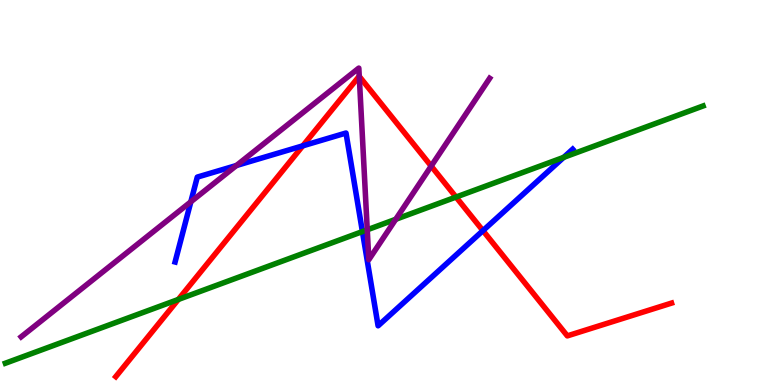[{'lines': ['blue', 'red'], 'intersections': [{'x': 3.91, 'y': 6.21}, {'x': 6.23, 'y': 4.01}]}, {'lines': ['green', 'red'], 'intersections': [{'x': 2.3, 'y': 2.22}, {'x': 5.88, 'y': 4.88}]}, {'lines': ['purple', 'red'], 'intersections': [{'x': 4.64, 'y': 8.02}, {'x': 5.56, 'y': 5.69}]}, {'lines': ['blue', 'green'], 'intersections': [{'x': 4.68, 'y': 3.99}, {'x': 7.27, 'y': 5.91}]}, {'lines': ['blue', 'purple'], 'intersections': [{'x': 2.46, 'y': 4.76}, {'x': 3.05, 'y': 5.7}]}, {'lines': ['green', 'purple'], 'intersections': [{'x': 4.74, 'y': 4.03}, {'x': 5.11, 'y': 4.3}]}]